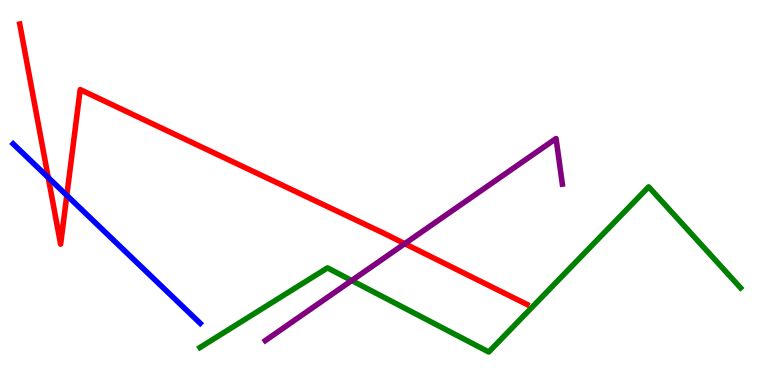[{'lines': ['blue', 'red'], 'intersections': [{'x': 0.622, 'y': 5.39}, {'x': 0.862, 'y': 4.93}]}, {'lines': ['green', 'red'], 'intersections': []}, {'lines': ['purple', 'red'], 'intersections': [{'x': 5.22, 'y': 3.67}]}, {'lines': ['blue', 'green'], 'intersections': []}, {'lines': ['blue', 'purple'], 'intersections': []}, {'lines': ['green', 'purple'], 'intersections': [{'x': 4.54, 'y': 2.71}]}]